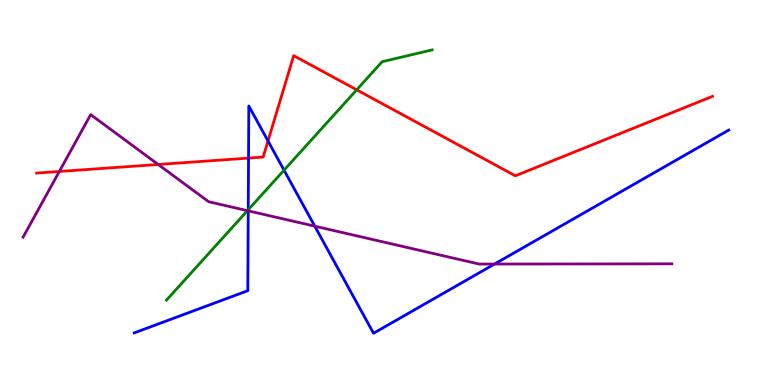[{'lines': ['blue', 'red'], 'intersections': [{'x': 3.21, 'y': 5.89}, {'x': 3.46, 'y': 6.34}]}, {'lines': ['green', 'red'], 'intersections': [{'x': 4.6, 'y': 7.67}]}, {'lines': ['purple', 'red'], 'intersections': [{'x': 0.765, 'y': 5.55}, {'x': 2.04, 'y': 5.73}]}, {'lines': ['blue', 'green'], 'intersections': [{'x': 3.2, 'y': 4.55}, {'x': 3.66, 'y': 5.58}]}, {'lines': ['blue', 'purple'], 'intersections': [{'x': 3.2, 'y': 4.52}, {'x': 4.06, 'y': 4.13}, {'x': 6.38, 'y': 3.14}]}, {'lines': ['green', 'purple'], 'intersections': [{'x': 3.19, 'y': 4.53}]}]